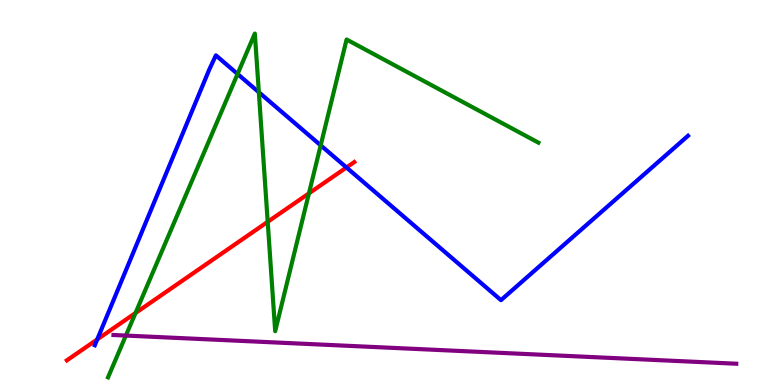[{'lines': ['blue', 'red'], 'intersections': [{'x': 1.25, 'y': 1.18}, {'x': 4.47, 'y': 5.65}]}, {'lines': ['green', 'red'], 'intersections': [{'x': 1.75, 'y': 1.87}, {'x': 3.45, 'y': 4.24}, {'x': 3.99, 'y': 4.98}]}, {'lines': ['purple', 'red'], 'intersections': []}, {'lines': ['blue', 'green'], 'intersections': [{'x': 3.07, 'y': 8.08}, {'x': 3.34, 'y': 7.6}, {'x': 4.14, 'y': 6.23}]}, {'lines': ['blue', 'purple'], 'intersections': []}, {'lines': ['green', 'purple'], 'intersections': [{'x': 1.62, 'y': 1.28}]}]